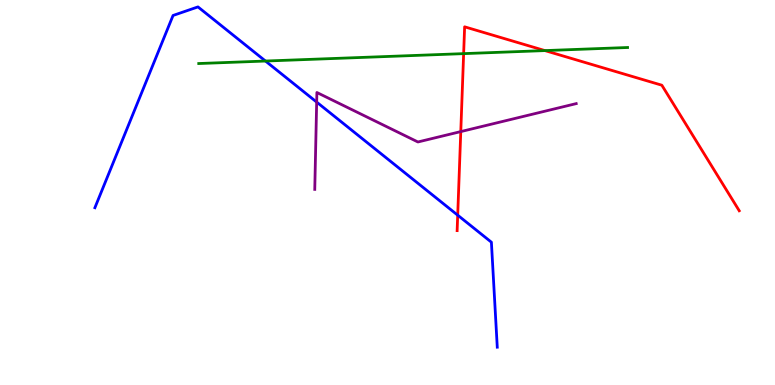[{'lines': ['blue', 'red'], 'intersections': [{'x': 5.91, 'y': 4.41}]}, {'lines': ['green', 'red'], 'intersections': [{'x': 5.98, 'y': 8.61}, {'x': 7.03, 'y': 8.69}]}, {'lines': ['purple', 'red'], 'intersections': [{'x': 5.95, 'y': 6.58}]}, {'lines': ['blue', 'green'], 'intersections': [{'x': 3.43, 'y': 8.41}]}, {'lines': ['blue', 'purple'], 'intersections': [{'x': 4.09, 'y': 7.35}]}, {'lines': ['green', 'purple'], 'intersections': []}]